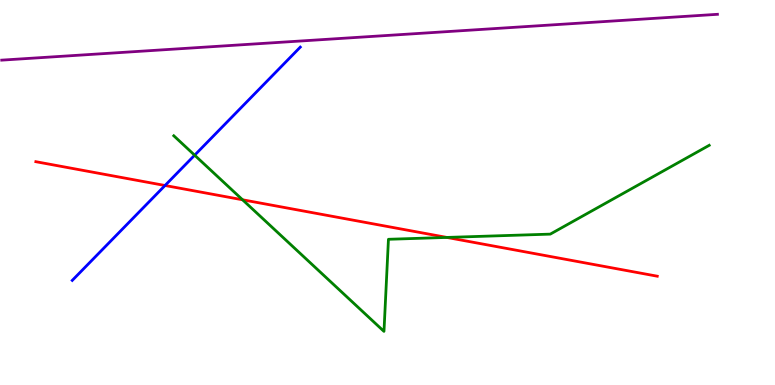[{'lines': ['blue', 'red'], 'intersections': [{'x': 2.13, 'y': 5.18}]}, {'lines': ['green', 'red'], 'intersections': [{'x': 3.13, 'y': 4.81}, {'x': 5.77, 'y': 3.83}]}, {'lines': ['purple', 'red'], 'intersections': []}, {'lines': ['blue', 'green'], 'intersections': [{'x': 2.51, 'y': 5.97}]}, {'lines': ['blue', 'purple'], 'intersections': []}, {'lines': ['green', 'purple'], 'intersections': []}]